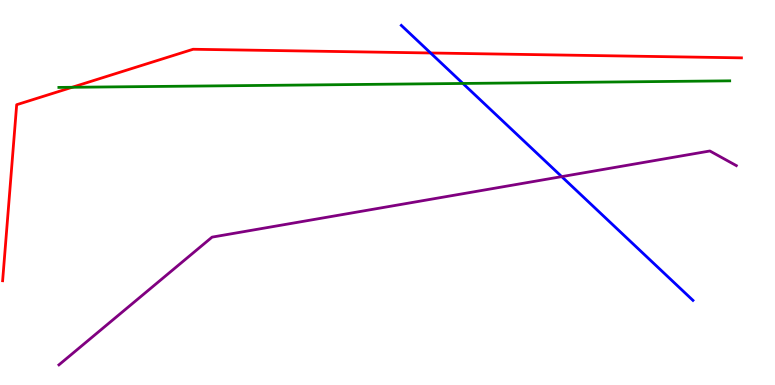[{'lines': ['blue', 'red'], 'intersections': [{'x': 5.56, 'y': 8.62}]}, {'lines': ['green', 'red'], 'intersections': [{'x': 0.931, 'y': 7.73}]}, {'lines': ['purple', 'red'], 'intersections': []}, {'lines': ['blue', 'green'], 'intersections': [{'x': 5.97, 'y': 7.83}]}, {'lines': ['blue', 'purple'], 'intersections': [{'x': 7.25, 'y': 5.41}]}, {'lines': ['green', 'purple'], 'intersections': []}]